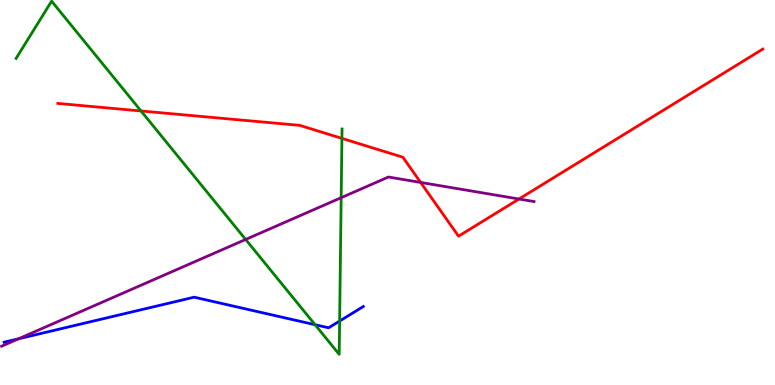[{'lines': ['blue', 'red'], 'intersections': []}, {'lines': ['green', 'red'], 'intersections': [{'x': 1.82, 'y': 7.12}, {'x': 4.41, 'y': 6.41}]}, {'lines': ['purple', 'red'], 'intersections': [{'x': 5.43, 'y': 5.26}, {'x': 6.7, 'y': 4.83}]}, {'lines': ['blue', 'green'], 'intersections': [{'x': 4.07, 'y': 1.57}, {'x': 4.38, 'y': 1.66}]}, {'lines': ['blue', 'purple'], 'intersections': [{'x': 0.24, 'y': 1.2}]}, {'lines': ['green', 'purple'], 'intersections': [{'x': 3.17, 'y': 3.78}, {'x': 4.4, 'y': 4.87}]}]